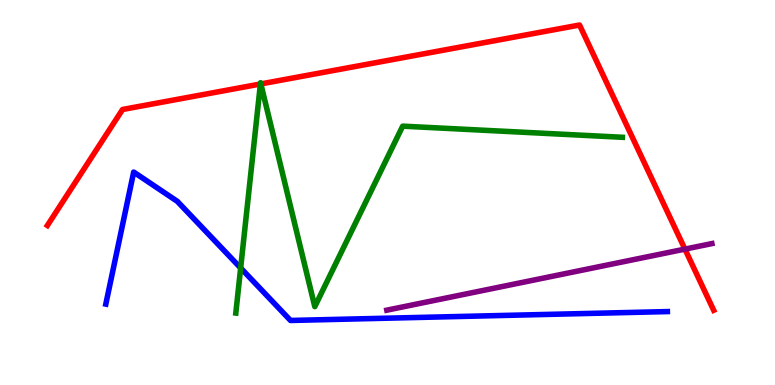[{'lines': ['blue', 'red'], 'intersections': []}, {'lines': ['green', 'red'], 'intersections': [{'x': 3.36, 'y': 7.82}, {'x': 3.37, 'y': 7.82}]}, {'lines': ['purple', 'red'], 'intersections': [{'x': 8.84, 'y': 3.53}]}, {'lines': ['blue', 'green'], 'intersections': [{'x': 3.11, 'y': 3.04}]}, {'lines': ['blue', 'purple'], 'intersections': []}, {'lines': ['green', 'purple'], 'intersections': []}]